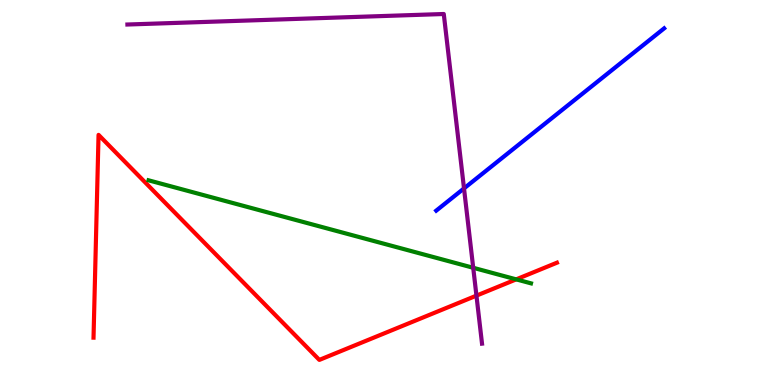[{'lines': ['blue', 'red'], 'intersections': []}, {'lines': ['green', 'red'], 'intersections': [{'x': 6.66, 'y': 2.74}]}, {'lines': ['purple', 'red'], 'intersections': [{'x': 6.15, 'y': 2.32}]}, {'lines': ['blue', 'green'], 'intersections': []}, {'lines': ['blue', 'purple'], 'intersections': [{'x': 5.99, 'y': 5.11}]}, {'lines': ['green', 'purple'], 'intersections': [{'x': 6.11, 'y': 3.04}]}]